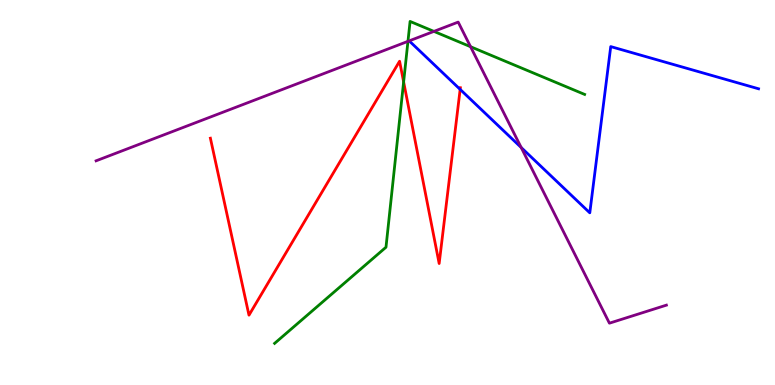[{'lines': ['blue', 'red'], 'intersections': [{'x': 5.94, 'y': 7.68}]}, {'lines': ['green', 'red'], 'intersections': [{'x': 5.21, 'y': 7.87}]}, {'lines': ['purple', 'red'], 'intersections': []}, {'lines': ['blue', 'green'], 'intersections': []}, {'lines': ['blue', 'purple'], 'intersections': [{'x': 6.72, 'y': 6.17}]}, {'lines': ['green', 'purple'], 'intersections': [{'x': 5.26, 'y': 8.93}, {'x': 5.6, 'y': 9.18}, {'x': 6.07, 'y': 8.79}]}]